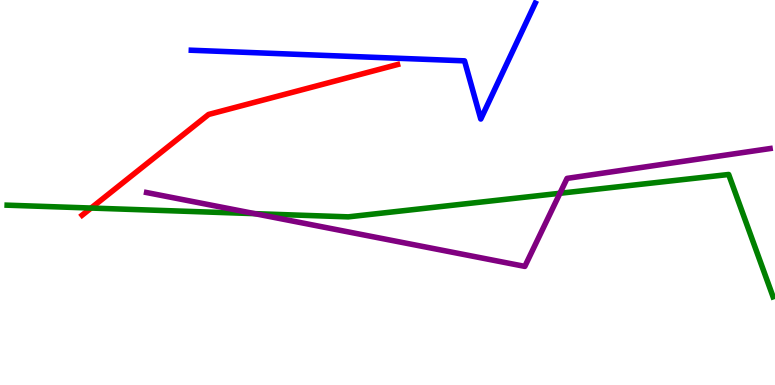[{'lines': ['blue', 'red'], 'intersections': []}, {'lines': ['green', 'red'], 'intersections': [{'x': 1.18, 'y': 4.6}]}, {'lines': ['purple', 'red'], 'intersections': []}, {'lines': ['blue', 'green'], 'intersections': []}, {'lines': ['blue', 'purple'], 'intersections': []}, {'lines': ['green', 'purple'], 'intersections': [{'x': 3.29, 'y': 4.45}, {'x': 7.22, 'y': 4.98}]}]